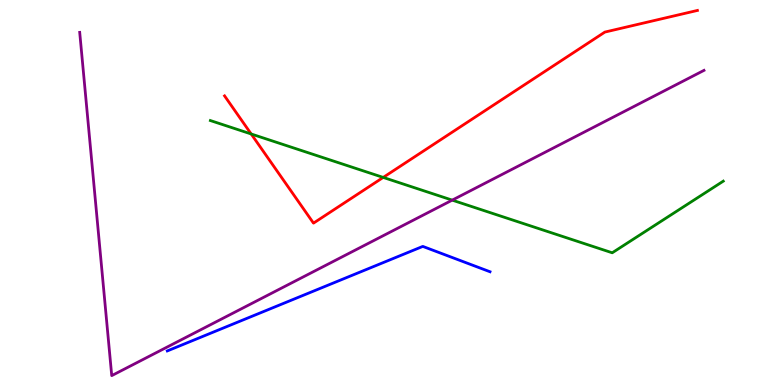[{'lines': ['blue', 'red'], 'intersections': []}, {'lines': ['green', 'red'], 'intersections': [{'x': 3.24, 'y': 6.52}, {'x': 4.94, 'y': 5.39}]}, {'lines': ['purple', 'red'], 'intersections': []}, {'lines': ['blue', 'green'], 'intersections': []}, {'lines': ['blue', 'purple'], 'intersections': []}, {'lines': ['green', 'purple'], 'intersections': [{'x': 5.84, 'y': 4.8}]}]